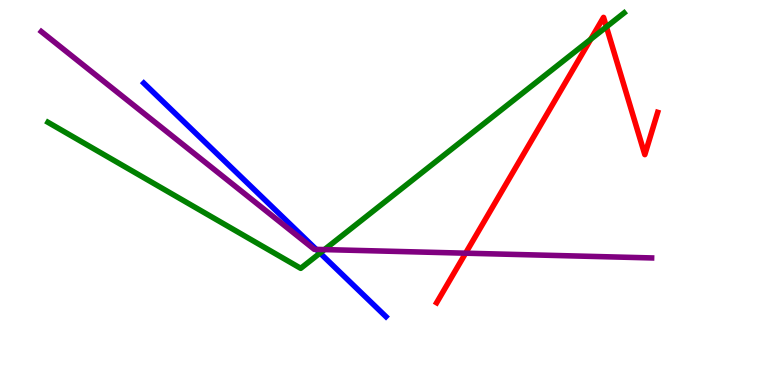[{'lines': ['blue', 'red'], 'intersections': []}, {'lines': ['green', 'red'], 'intersections': [{'x': 7.62, 'y': 8.98}, {'x': 7.82, 'y': 9.3}]}, {'lines': ['purple', 'red'], 'intersections': [{'x': 6.01, 'y': 3.42}]}, {'lines': ['blue', 'green'], 'intersections': [{'x': 4.13, 'y': 3.43}]}, {'lines': ['blue', 'purple'], 'intersections': [{'x': 4.08, 'y': 3.52}]}, {'lines': ['green', 'purple'], 'intersections': [{'x': 4.19, 'y': 3.52}]}]